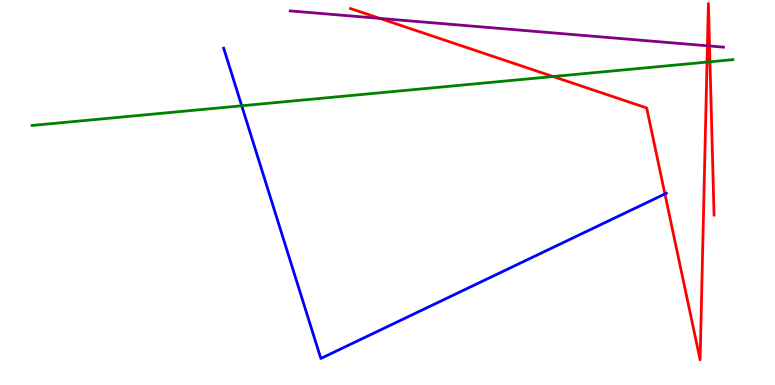[{'lines': ['blue', 'red'], 'intersections': [{'x': 8.58, 'y': 4.96}]}, {'lines': ['green', 'red'], 'intersections': [{'x': 7.14, 'y': 8.01}, {'x': 9.12, 'y': 8.39}, {'x': 9.16, 'y': 8.39}]}, {'lines': ['purple', 'red'], 'intersections': [{'x': 4.9, 'y': 9.52}, {'x': 9.13, 'y': 8.81}, {'x': 9.16, 'y': 8.81}]}, {'lines': ['blue', 'green'], 'intersections': [{'x': 3.12, 'y': 7.25}]}, {'lines': ['blue', 'purple'], 'intersections': []}, {'lines': ['green', 'purple'], 'intersections': []}]